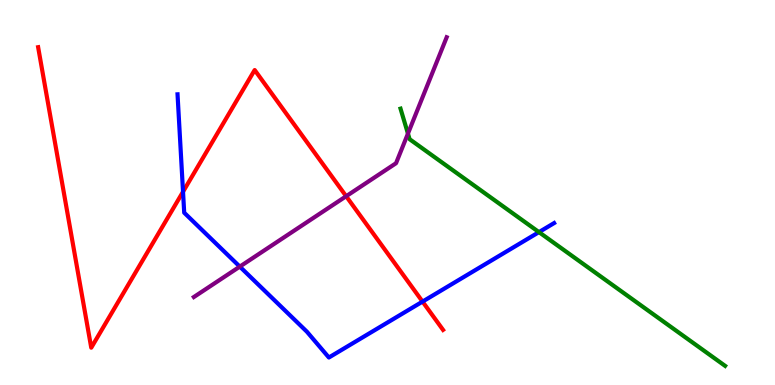[{'lines': ['blue', 'red'], 'intersections': [{'x': 2.36, 'y': 5.02}, {'x': 5.45, 'y': 2.17}]}, {'lines': ['green', 'red'], 'intersections': []}, {'lines': ['purple', 'red'], 'intersections': [{'x': 4.47, 'y': 4.9}]}, {'lines': ['blue', 'green'], 'intersections': [{'x': 6.95, 'y': 3.97}]}, {'lines': ['blue', 'purple'], 'intersections': [{'x': 3.09, 'y': 3.07}]}, {'lines': ['green', 'purple'], 'intersections': [{'x': 5.26, 'y': 6.53}]}]